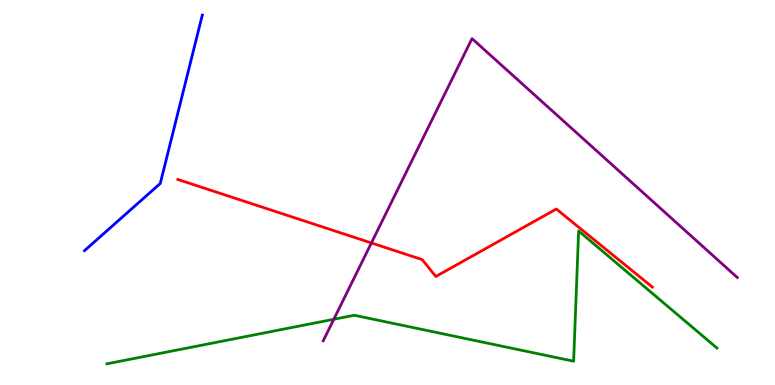[{'lines': ['blue', 'red'], 'intersections': []}, {'lines': ['green', 'red'], 'intersections': []}, {'lines': ['purple', 'red'], 'intersections': [{'x': 4.79, 'y': 3.69}]}, {'lines': ['blue', 'green'], 'intersections': []}, {'lines': ['blue', 'purple'], 'intersections': []}, {'lines': ['green', 'purple'], 'intersections': [{'x': 4.31, 'y': 1.71}]}]